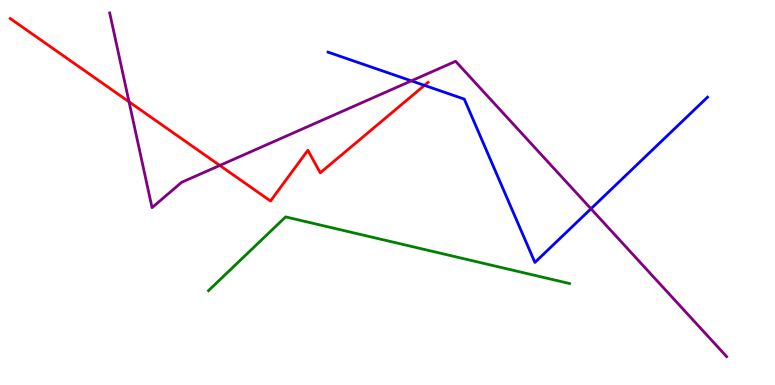[{'lines': ['blue', 'red'], 'intersections': [{'x': 5.48, 'y': 7.78}]}, {'lines': ['green', 'red'], 'intersections': []}, {'lines': ['purple', 'red'], 'intersections': [{'x': 1.66, 'y': 7.36}, {'x': 2.84, 'y': 5.7}]}, {'lines': ['blue', 'green'], 'intersections': []}, {'lines': ['blue', 'purple'], 'intersections': [{'x': 5.31, 'y': 7.9}, {'x': 7.63, 'y': 4.58}]}, {'lines': ['green', 'purple'], 'intersections': []}]